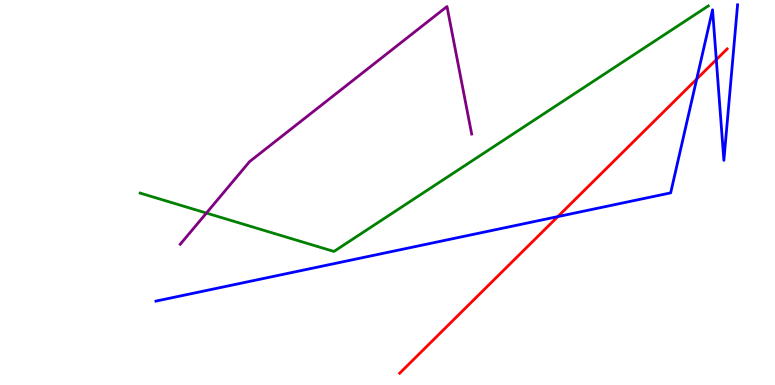[{'lines': ['blue', 'red'], 'intersections': [{'x': 7.2, 'y': 4.37}, {'x': 8.99, 'y': 7.95}, {'x': 9.24, 'y': 8.45}]}, {'lines': ['green', 'red'], 'intersections': []}, {'lines': ['purple', 'red'], 'intersections': []}, {'lines': ['blue', 'green'], 'intersections': []}, {'lines': ['blue', 'purple'], 'intersections': []}, {'lines': ['green', 'purple'], 'intersections': [{'x': 2.66, 'y': 4.47}]}]